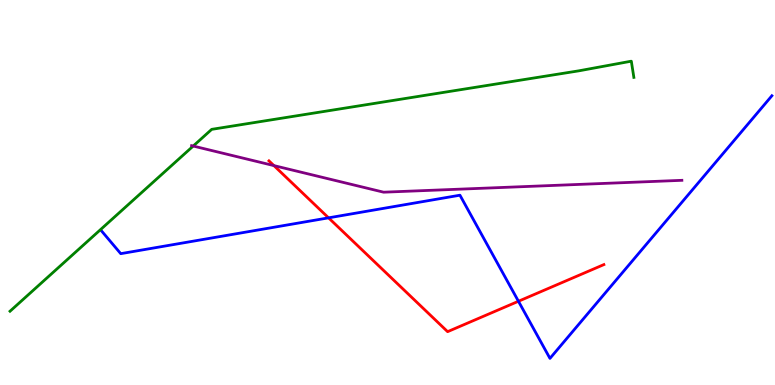[{'lines': ['blue', 'red'], 'intersections': [{'x': 4.24, 'y': 4.34}, {'x': 6.69, 'y': 2.17}]}, {'lines': ['green', 'red'], 'intersections': []}, {'lines': ['purple', 'red'], 'intersections': [{'x': 3.53, 'y': 5.7}]}, {'lines': ['blue', 'green'], 'intersections': []}, {'lines': ['blue', 'purple'], 'intersections': []}, {'lines': ['green', 'purple'], 'intersections': [{'x': 2.49, 'y': 6.21}]}]